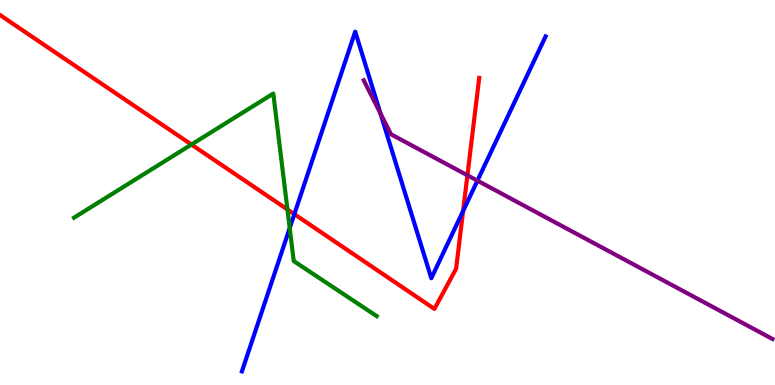[{'lines': ['blue', 'red'], 'intersections': [{'x': 3.8, 'y': 4.44}, {'x': 5.98, 'y': 4.52}]}, {'lines': ['green', 'red'], 'intersections': [{'x': 2.47, 'y': 6.25}, {'x': 3.71, 'y': 4.56}]}, {'lines': ['purple', 'red'], 'intersections': [{'x': 6.03, 'y': 5.45}]}, {'lines': ['blue', 'green'], 'intersections': [{'x': 3.74, 'y': 4.08}]}, {'lines': ['blue', 'purple'], 'intersections': [{'x': 4.91, 'y': 7.06}, {'x': 6.16, 'y': 5.31}]}, {'lines': ['green', 'purple'], 'intersections': []}]